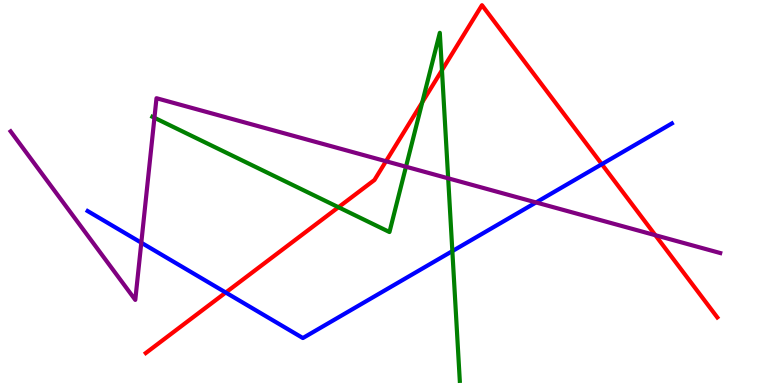[{'lines': ['blue', 'red'], 'intersections': [{'x': 2.91, 'y': 2.4}, {'x': 7.77, 'y': 5.74}]}, {'lines': ['green', 'red'], 'intersections': [{'x': 4.37, 'y': 4.62}, {'x': 5.45, 'y': 7.34}, {'x': 5.7, 'y': 8.18}]}, {'lines': ['purple', 'red'], 'intersections': [{'x': 4.98, 'y': 5.81}, {'x': 8.46, 'y': 3.89}]}, {'lines': ['blue', 'green'], 'intersections': [{'x': 5.84, 'y': 3.48}]}, {'lines': ['blue', 'purple'], 'intersections': [{'x': 1.82, 'y': 3.7}, {'x': 6.92, 'y': 4.74}]}, {'lines': ['green', 'purple'], 'intersections': [{'x': 1.99, 'y': 6.94}, {'x': 5.24, 'y': 5.67}, {'x': 5.78, 'y': 5.37}]}]